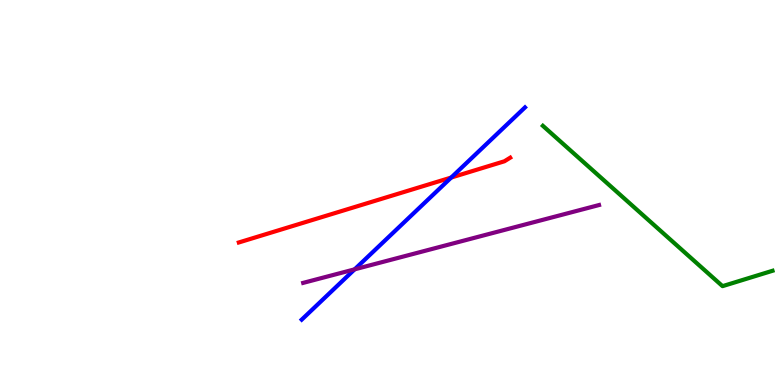[{'lines': ['blue', 'red'], 'intersections': [{'x': 5.82, 'y': 5.39}]}, {'lines': ['green', 'red'], 'intersections': []}, {'lines': ['purple', 'red'], 'intersections': []}, {'lines': ['blue', 'green'], 'intersections': []}, {'lines': ['blue', 'purple'], 'intersections': [{'x': 4.58, 'y': 3.0}]}, {'lines': ['green', 'purple'], 'intersections': []}]